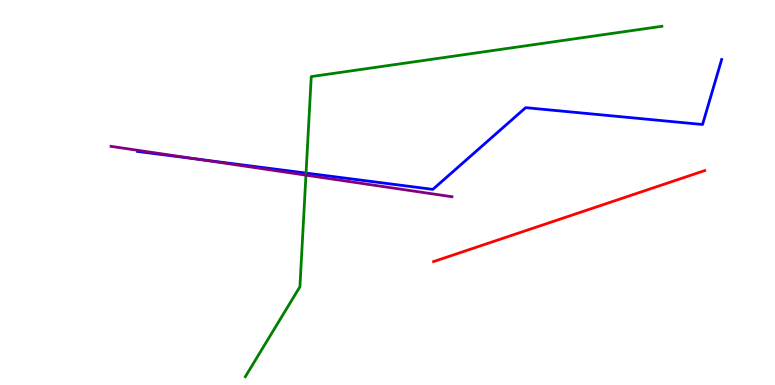[{'lines': ['blue', 'red'], 'intersections': []}, {'lines': ['green', 'red'], 'intersections': []}, {'lines': ['purple', 'red'], 'intersections': []}, {'lines': ['blue', 'green'], 'intersections': [{'x': 3.95, 'y': 5.5}]}, {'lines': ['blue', 'purple'], 'intersections': [{'x': 2.56, 'y': 5.86}]}, {'lines': ['green', 'purple'], 'intersections': [{'x': 3.95, 'y': 5.45}]}]